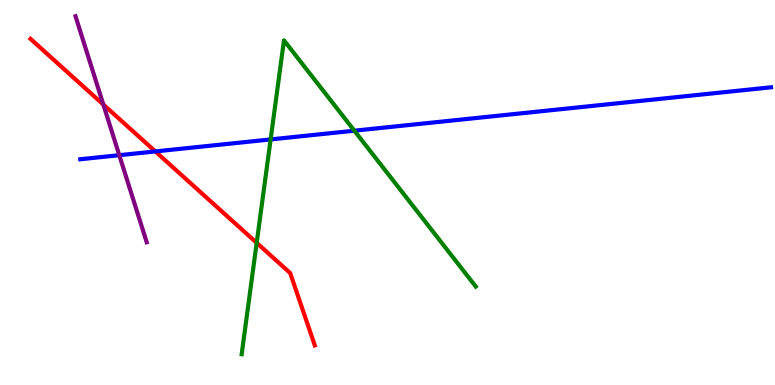[{'lines': ['blue', 'red'], 'intersections': [{'x': 2.0, 'y': 6.07}]}, {'lines': ['green', 'red'], 'intersections': [{'x': 3.31, 'y': 3.69}]}, {'lines': ['purple', 'red'], 'intersections': [{'x': 1.33, 'y': 7.28}]}, {'lines': ['blue', 'green'], 'intersections': [{'x': 3.49, 'y': 6.38}, {'x': 4.57, 'y': 6.61}]}, {'lines': ['blue', 'purple'], 'intersections': [{'x': 1.54, 'y': 5.97}]}, {'lines': ['green', 'purple'], 'intersections': []}]